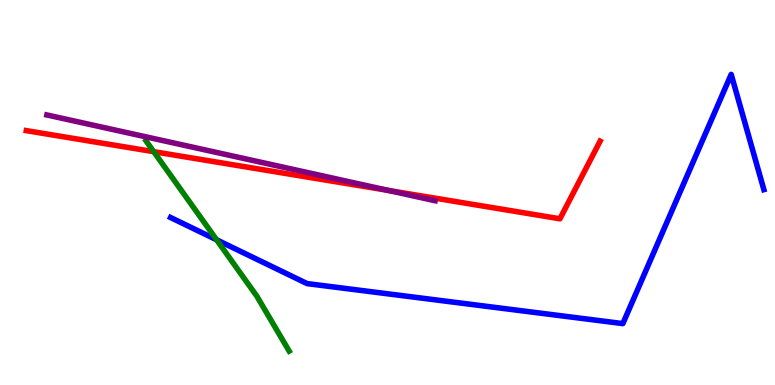[{'lines': ['blue', 'red'], 'intersections': []}, {'lines': ['green', 'red'], 'intersections': [{'x': 1.98, 'y': 6.06}]}, {'lines': ['purple', 'red'], 'intersections': [{'x': 5.02, 'y': 5.05}]}, {'lines': ['blue', 'green'], 'intersections': [{'x': 2.79, 'y': 3.77}]}, {'lines': ['blue', 'purple'], 'intersections': []}, {'lines': ['green', 'purple'], 'intersections': []}]